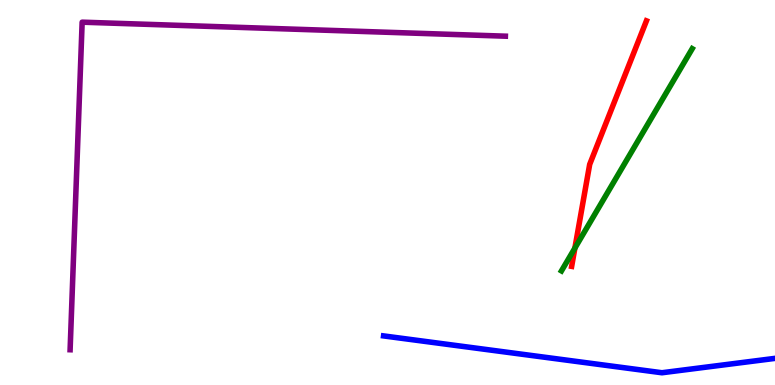[{'lines': ['blue', 'red'], 'intersections': []}, {'lines': ['green', 'red'], 'intersections': [{'x': 7.42, 'y': 3.56}]}, {'lines': ['purple', 'red'], 'intersections': []}, {'lines': ['blue', 'green'], 'intersections': []}, {'lines': ['blue', 'purple'], 'intersections': []}, {'lines': ['green', 'purple'], 'intersections': []}]